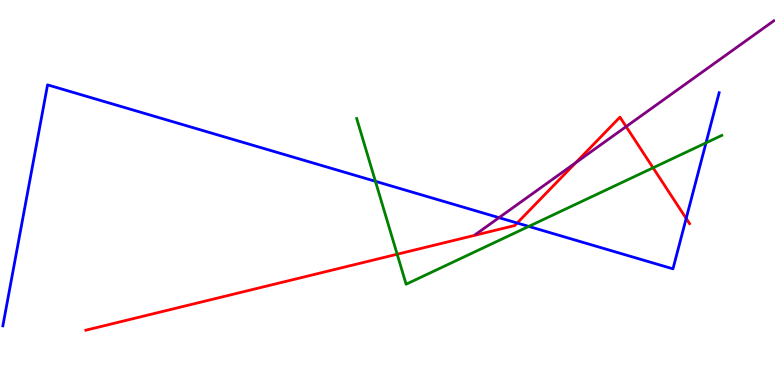[{'lines': ['blue', 'red'], 'intersections': [{'x': 6.67, 'y': 4.21}, {'x': 8.85, 'y': 4.33}]}, {'lines': ['green', 'red'], 'intersections': [{'x': 5.12, 'y': 3.4}, {'x': 8.43, 'y': 5.64}]}, {'lines': ['purple', 'red'], 'intersections': [{'x': 7.43, 'y': 5.77}, {'x': 8.08, 'y': 6.71}]}, {'lines': ['blue', 'green'], 'intersections': [{'x': 4.84, 'y': 5.29}, {'x': 6.82, 'y': 4.12}, {'x': 9.11, 'y': 6.29}]}, {'lines': ['blue', 'purple'], 'intersections': [{'x': 6.44, 'y': 4.35}]}, {'lines': ['green', 'purple'], 'intersections': []}]